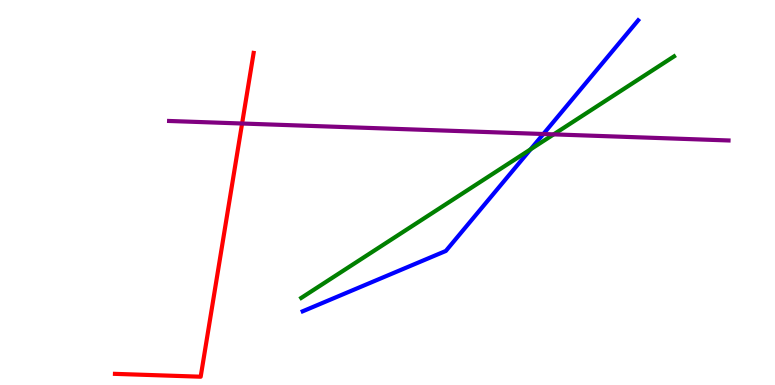[{'lines': ['blue', 'red'], 'intersections': []}, {'lines': ['green', 'red'], 'intersections': []}, {'lines': ['purple', 'red'], 'intersections': [{'x': 3.12, 'y': 6.79}]}, {'lines': ['blue', 'green'], 'intersections': [{'x': 6.85, 'y': 6.12}]}, {'lines': ['blue', 'purple'], 'intersections': [{'x': 7.01, 'y': 6.52}]}, {'lines': ['green', 'purple'], 'intersections': [{'x': 7.14, 'y': 6.51}]}]